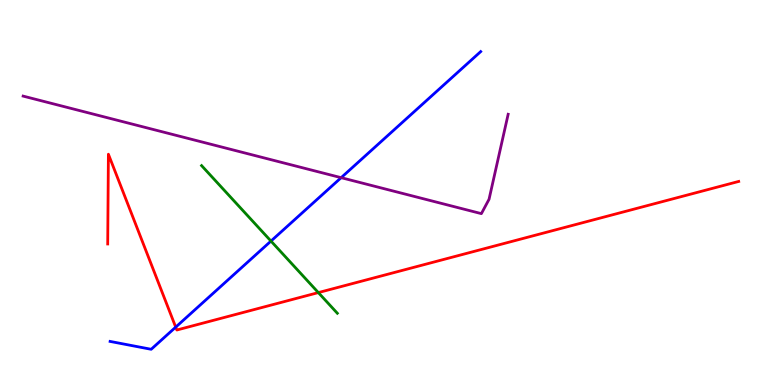[{'lines': ['blue', 'red'], 'intersections': [{'x': 2.27, 'y': 1.5}]}, {'lines': ['green', 'red'], 'intersections': [{'x': 4.11, 'y': 2.4}]}, {'lines': ['purple', 'red'], 'intersections': []}, {'lines': ['blue', 'green'], 'intersections': [{'x': 3.5, 'y': 3.74}]}, {'lines': ['blue', 'purple'], 'intersections': [{'x': 4.4, 'y': 5.39}]}, {'lines': ['green', 'purple'], 'intersections': []}]